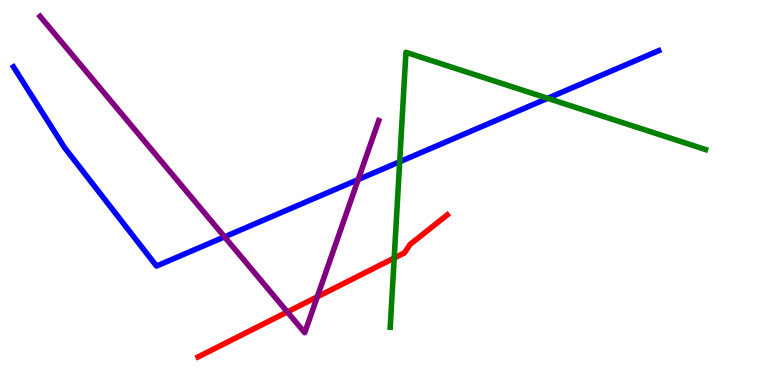[{'lines': ['blue', 'red'], 'intersections': []}, {'lines': ['green', 'red'], 'intersections': [{'x': 5.09, 'y': 3.3}]}, {'lines': ['purple', 'red'], 'intersections': [{'x': 3.71, 'y': 1.9}, {'x': 4.09, 'y': 2.29}]}, {'lines': ['blue', 'green'], 'intersections': [{'x': 5.16, 'y': 5.8}, {'x': 7.07, 'y': 7.45}]}, {'lines': ['blue', 'purple'], 'intersections': [{'x': 2.9, 'y': 3.85}, {'x': 4.62, 'y': 5.34}]}, {'lines': ['green', 'purple'], 'intersections': []}]